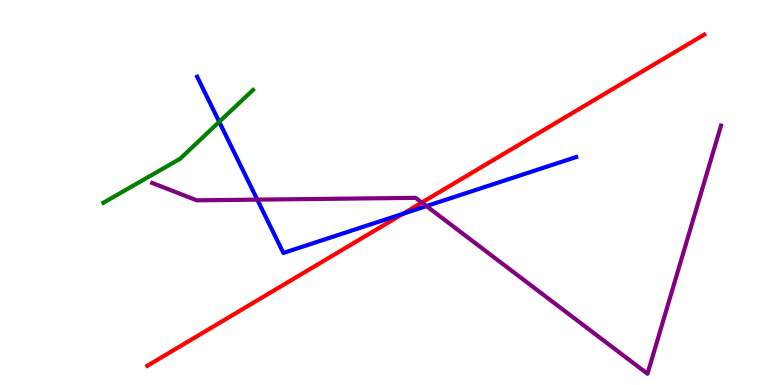[{'lines': ['blue', 'red'], 'intersections': [{'x': 5.2, 'y': 4.45}]}, {'lines': ['green', 'red'], 'intersections': []}, {'lines': ['purple', 'red'], 'intersections': [{'x': 5.44, 'y': 4.74}]}, {'lines': ['blue', 'green'], 'intersections': [{'x': 2.83, 'y': 6.84}]}, {'lines': ['blue', 'purple'], 'intersections': [{'x': 3.32, 'y': 4.81}, {'x': 5.5, 'y': 4.65}]}, {'lines': ['green', 'purple'], 'intersections': []}]